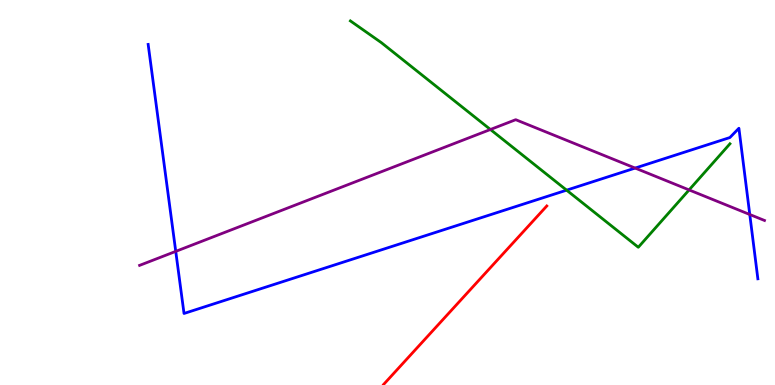[{'lines': ['blue', 'red'], 'intersections': []}, {'lines': ['green', 'red'], 'intersections': []}, {'lines': ['purple', 'red'], 'intersections': []}, {'lines': ['blue', 'green'], 'intersections': [{'x': 7.31, 'y': 5.06}]}, {'lines': ['blue', 'purple'], 'intersections': [{'x': 2.27, 'y': 3.47}, {'x': 8.2, 'y': 5.63}, {'x': 9.67, 'y': 4.43}]}, {'lines': ['green', 'purple'], 'intersections': [{'x': 6.33, 'y': 6.64}, {'x': 8.89, 'y': 5.07}]}]